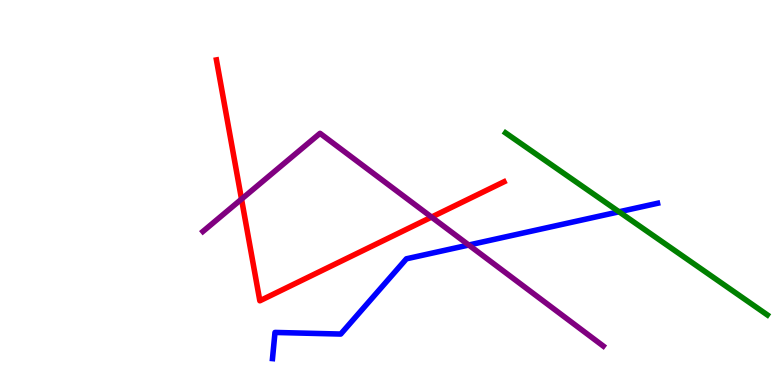[{'lines': ['blue', 'red'], 'intersections': []}, {'lines': ['green', 'red'], 'intersections': []}, {'lines': ['purple', 'red'], 'intersections': [{'x': 3.12, 'y': 4.83}, {'x': 5.57, 'y': 4.36}]}, {'lines': ['blue', 'green'], 'intersections': [{'x': 7.99, 'y': 4.5}]}, {'lines': ['blue', 'purple'], 'intersections': [{'x': 6.05, 'y': 3.64}]}, {'lines': ['green', 'purple'], 'intersections': []}]